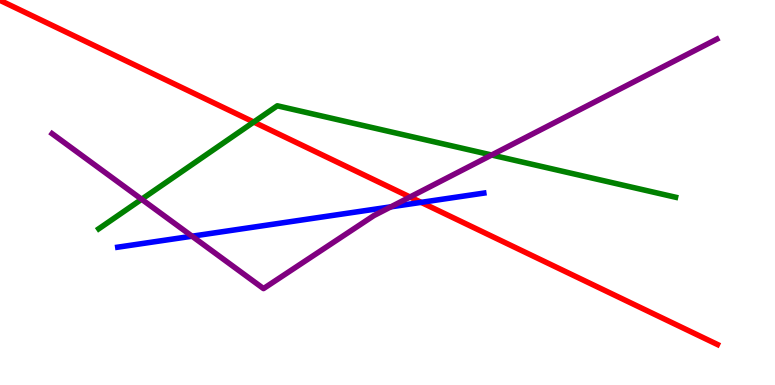[{'lines': ['blue', 'red'], 'intersections': [{'x': 5.43, 'y': 4.74}]}, {'lines': ['green', 'red'], 'intersections': [{'x': 3.27, 'y': 6.83}]}, {'lines': ['purple', 'red'], 'intersections': [{'x': 5.29, 'y': 4.88}]}, {'lines': ['blue', 'green'], 'intersections': []}, {'lines': ['blue', 'purple'], 'intersections': [{'x': 2.48, 'y': 3.86}, {'x': 5.04, 'y': 4.63}]}, {'lines': ['green', 'purple'], 'intersections': [{'x': 1.83, 'y': 4.82}, {'x': 6.34, 'y': 5.97}]}]